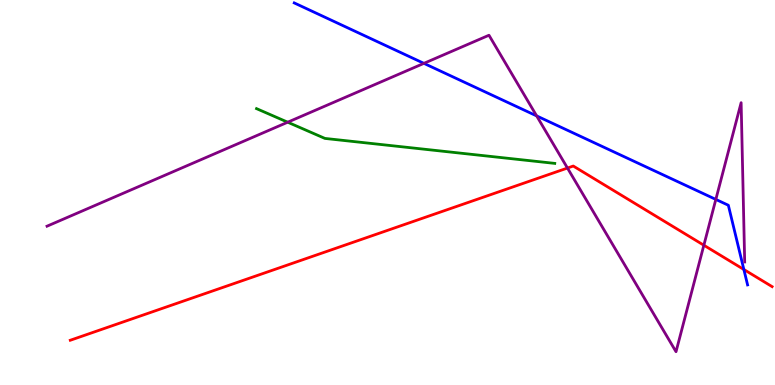[{'lines': ['blue', 'red'], 'intersections': [{'x': 9.6, 'y': 3.0}]}, {'lines': ['green', 'red'], 'intersections': []}, {'lines': ['purple', 'red'], 'intersections': [{'x': 7.32, 'y': 5.64}, {'x': 9.08, 'y': 3.63}]}, {'lines': ['blue', 'green'], 'intersections': []}, {'lines': ['blue', 'purple'], 'intersections': [{'x': 5.47, 'y': 8.35}, {'x': 6.92, 'y': 6.99}, {'x': 9.24, 'y': 4.82}]}, {'lines': ['green', 'purple'], 'intersections': [{'x': 3.71, 'y': 6.83}]}]